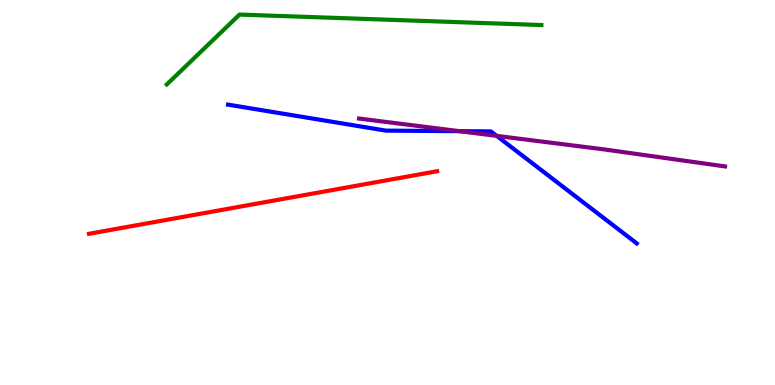[{'lines': ['blue', 'red'], 'intersections': []}, {'lines': ['green', 'red'], 'intersections': []}, {'lines': ['purple', 'red'], 'intersections': []}, {'lines': ['blue', 'green'], 'intersections': []}, {'lines': ['blue', 'purple'], 'intersections': [{'x': 5.93, 'y': 6.59}, {'x': 6.41, 'y': 6.47}]}, {'lines': ['green', 'purple'], 'intersections': []}]